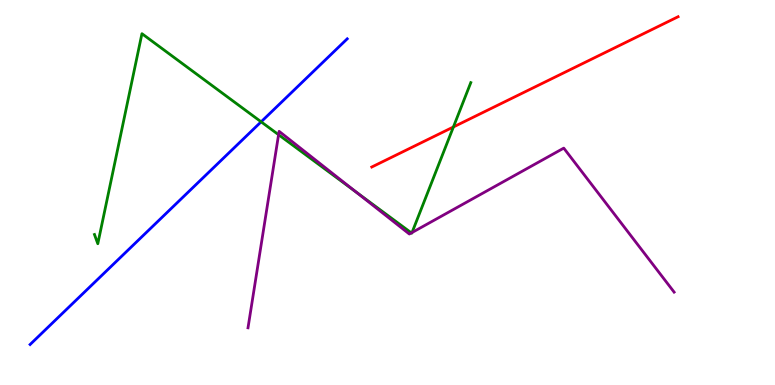[{'lines': ['blue', 'red'], 'intersections': []}, {'lines': ['green', 'red'], 'intersections': [{'x': 5.85, 'y': 6.7}]}, {'lines': ['purple', 'red'], 'intersections': []}, {'lines': ['blue', 'green'], 'intersections': [{'x': 3.37, 'y': 6.84}]}, {'lines': ['blue', 'purple'], 'intersections': []}, {'lines': ['green', 'purple'], 'intersections': [{'x': 3.59, 'y': 6.5}, {'x': 4.59, 'y': 5.01}, {'x': 5.31, 'y': 3.95}, {'x': 5.32, 'y': 3.96}]}]